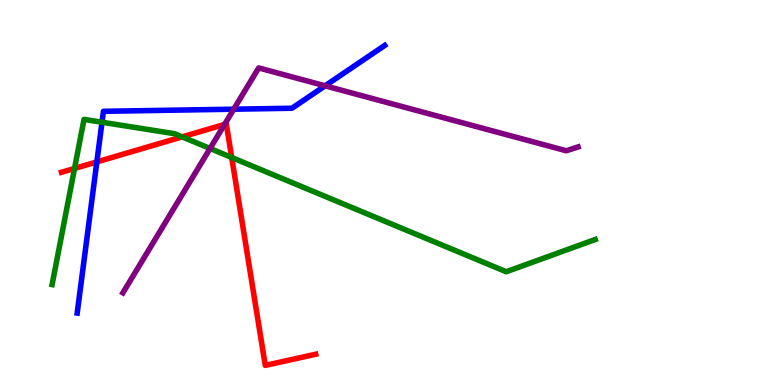[{'lines': ['blue', 'red'], 'intersections': [{'x': 1.25, 'y': 5.79}]}, {'lines': ['green', 'red'], 'intersections': [{'x': 0.962, 'y': 5.62}, {'x': 2.35, 'y': 6.44}, {'x': 2.99, 'y': 5.91}]}, {'lines': ['purple', 'red'], 'intersections': [{'x': 2.9, 'y': 6.77}]}, {'lines': ['blue', 'green'], 'intersections': [{'x': 1.32, 'y': 6.83}]}, {'lines': ['blue', 'purple'], 'intersections': [{'x': 3.02, 'y': 7.16}, {'x': 4.19, 'y': 7.77}]}, {'lines': ['green', 'purple'], 'intersections': [{'x': 2.71, 'y': 6.14}]}]